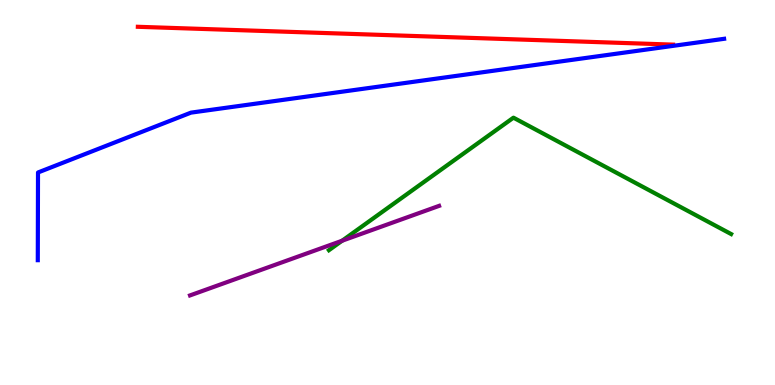[{'lines': ['blue', 'red'], 'intersections': []}, {'lines': ['green', 'red'], 'intersections': []}, {'lines': ['purple', 'red'], 'intersections': []}, {'lines': ['blue', 'green'], 'intersections': []}, {'lines': ['blue', 'purple'], 'intersections': []}, {'lines': ['green', 'purple'], 'intersections': [{'x': 4.41, 'y': 3.75}]}]